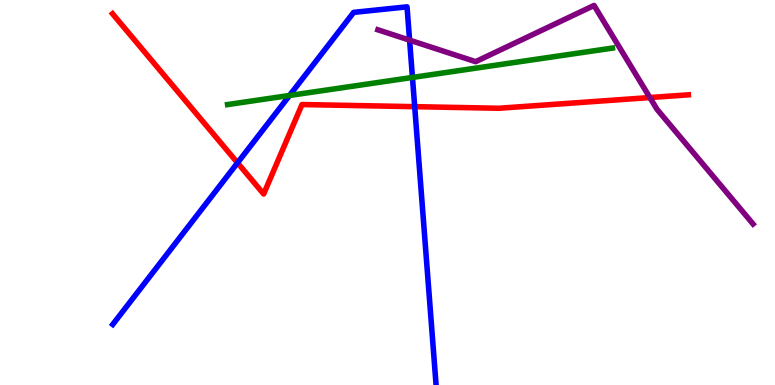[{'lines': ['blue', 'red'], 'intersections': [{'x': 3.06, 'y': 5.77}, {'x': 5.35, 'y': 7.23}]}, {'lines': ['green', 'red'], 'intersections': []}, {'lines': ['purple', 'red'], 'intersections': [{'x': 8.39, 'y': 7.47}]}, {'lines': ['blue', 'green'], 'intersections': [{'x': 3.74, 'y': 7.52}, {'x': 5.32, 'y': 7.99}]}, {'lines': ['blue', 'purple'], 'intersections': [{'x': 5.28, 'y': 8.96}]}, {'lines': ['green', 'purple'], 'intersections': []}]